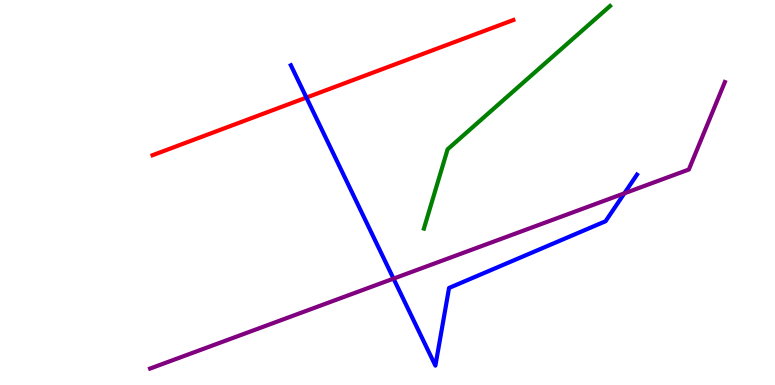[{'lines': ['blue', 'red'], 'intersections': [{'x': 3.95, 'y': 7.47}]}, {'lines': ['green', 'red'], 'intersections': []}, {'lines': ['purple', 'red'], 'intersections': []}, {'lines': ['blue', 'green'], 'intersections': []}, {'lines': ['blue', 'purple'], 'intersections': [{'x': 5.08, 'y': 2.76}, {'x': 8.06, 'y': 4.98}]}, {'lines': ['green', 'purple'], 'intersections': []}]